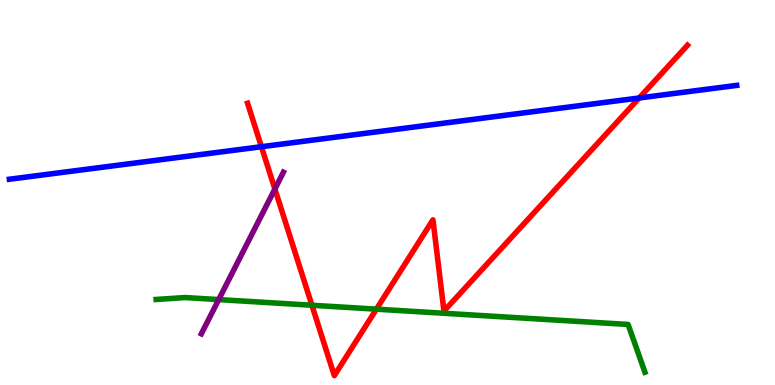[{'lines': ['blue', 'red'], 'intersections': [{'x': 3.37, 'y': 6.19}, {'x': 8.25, 'y': 7.46}]}, {'lines': ['green', 'red'], 'intersections': [{'x': 4.02, 'y': 2.07}, {'x': 4.86, 'y': 1.97}]}, {'lines': ['purple', 'red'], 'intersections': [{'x': 3.55, 'y': 5.09}]}, {'lines': ['blue', 'green'], 'intersections': []}, {'lines': ['blue', 'purple'], 'intersections': []}, {'lines': ['green', 'purple'], 'intersections': [{'x': 2.82, 'y': 2.22}]}]